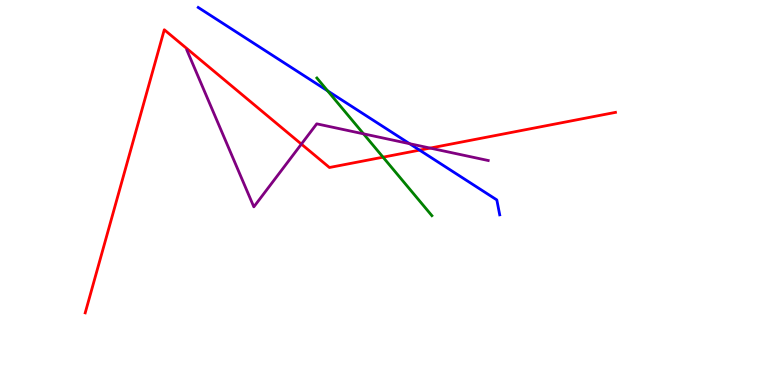[{'lines': ['blue', 'red'], 'intersections': [{'x': 5.41, 'y': 6.1}]}, {'lines': ['green', 'red'], 'intersections': [{'x': 4.94, 'y': 5.92}]}, {'lines': ['purple', 'red'], 'intersections': [{'x': 3.89, 'y': 6.26}, {'x': 5.55, 'y': 6.15}]}, {'lines': ['blue', 'green'], 'intersections': [{'x': 4.23, 'y': 7.64}]}, {'lines': ['blue', 'purple'], 'intersections': [{'x': 5.29, 'y': 6.27}]}, {'lines': ['green', 'purple'], 'intersections': [{'x': 4.69, 'y': 6.52}]}]